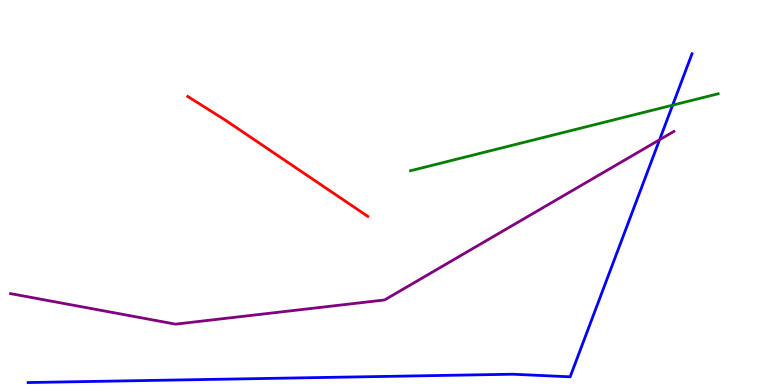[{'lines': ['blue', 'red'], 'intersections': []}, {'lines': ['green', 'red'], 'intersections': []}, {'lines': ['purple', 'red'], 'intersections': []}, {'lines': ['blue', 'green'], 'intersections': [{'x': 8.68, 'y': 7.27}]}, {'lines': ['blue', 'purple'], 'intersections': [{'x': 8.51, 'y': 6.37}]}, {'lines': ['green', 'purple'], 'intersections': []}]